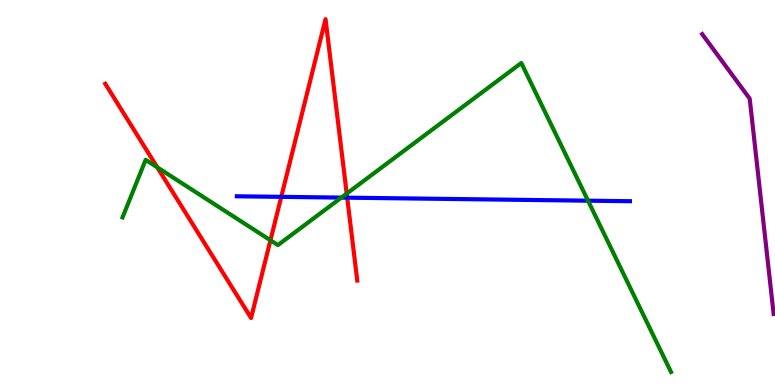[{'lines': ['blue', 'red'], 'intersections': [{'x': 3.63, 'y': 4.89}, {'x': 4.48, 'y': 4.87}]}, {'lines': ['green', 'red'], 'intersections': [{'x': 2.03, 'y': 5.65}, {'x': 3.49, 'y': 3.76}, {'x': 4.47, 'y': 4.97}]}, {'lines': ['purple', 'red'], 'intersections': []}, {'lines': ['blue', 'green'], 'intersections': [{'x': 4.4, 'y': 4.87}, {'x': 7.59, 'y': 4.79}]}, {'lines': ['blue', 'purple'], 'intersections': []}, {'lines': ['green', 'purple'], 'intersections': []}]